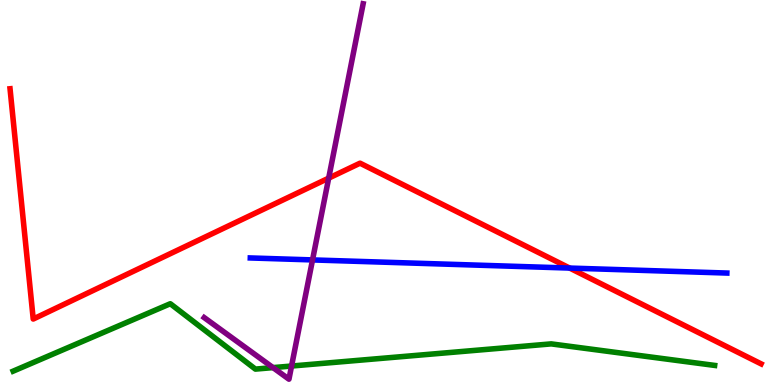[{'lines': ['blue', 'red'], 'intersections': [{'x': 7.35, 'y': 3.04}]}, {'lines': ['green', 'red'], 'intersections': []}, {'lines': ['purple', 'red'], 'intersections': [{'x': 4.24, 'y': 5.37}]}, {'lines': ['blue', 'green'], 'intersections': []}, {'lines': ['blue', 'purple'], 'intersections': [{'x': 4.03, 'y': 3.25}]}, {'lines': ['green', 'purple'], 'intersections': [{'x': 3.52, 'y': 0.452}, {'x': 3.76, 'y': 0.493}]}]